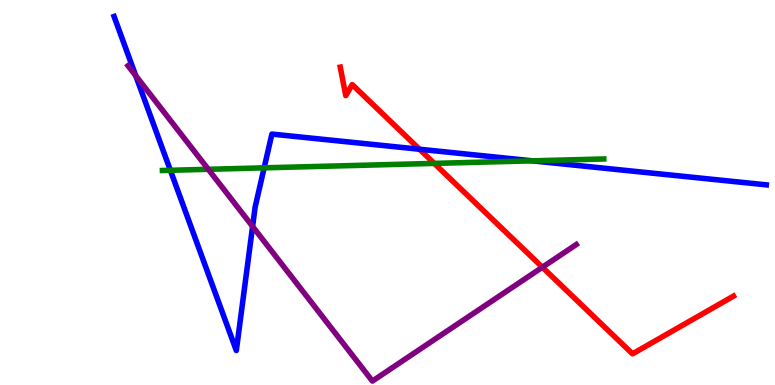[{'lines': ['blue', 'red'], 'intersections': [{'x': 5.41, 'y': 6.12}]}, {'lines': ['green', 'red'], 'intersections': [{'x': 5.6, 'y': 5.76}]}, {'lines': ['purple', 'red'], 'intersections': [{'x': 7.0, 'y': 3.06}]}, {'lines': ['blue', 'green'], 'intersections': [{'x': 2.2, 'y': 5.58}, {'x': 3.41, 'y': 5.64}, {'x': 6.87, 'y': 5.82}]}, {'lines': ['blue', 'purple'], 'intersections': [{'x': 1.75, 'y': 8.03}, {'x': 3.26, 'y': 4.12}]}, {'lines': ['green', 'purple'], 'intersections': [{'x': 2.69, 'y': 5.6}]}]